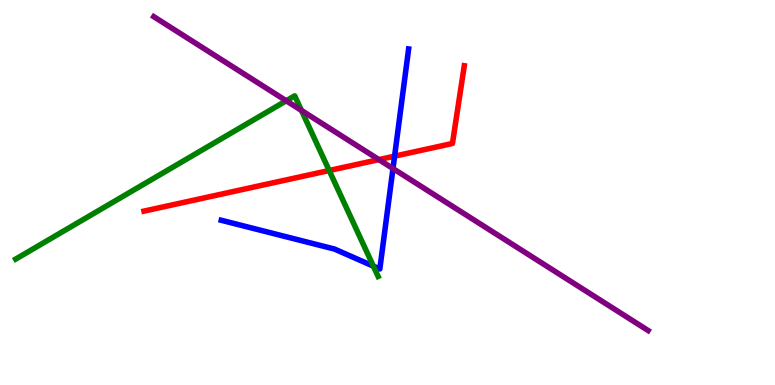[{'lines': ['blue', 'red'], 'intersections': [{'x': 5.09, 'y': 5.94}]}, {'lines': ['green', 'red'], 'intersections': [{'x': 4.25, 'y': 5.57}]}, {'lines': ['purple', 'red'], 'intersections': [{'x': 4.89, 'y': 5.85}]}, {'lines': ['blue', 'green'], 'intersections': [{'x': 4.82, 'y': 3.09}]}, {'lines': ['blue', 'purple'], 'intersections': [{'x': 5.07, 'y': 5.62}]}, {'lines': ['green', 'purple'], 'intersections': [{'x': 3.69, 'y': 7.38}, {'x': 3.89, 'y': 7.13}]}]